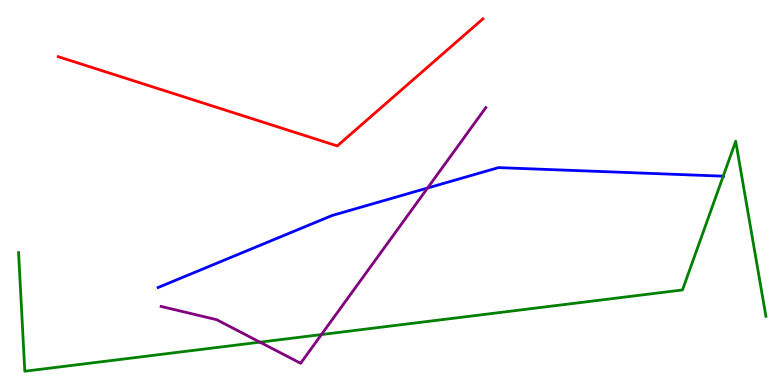[{'lines': ['blue', 'red'], 'intersections': []}, {'lines': ['green', 'red'], 'intersections': []}, {'lines': ['purple', 'red'], 'intersections': []}, {'lines': ['blue', 'green'], 'intersections': [{'x': 9.33, 'y': 5.42}]}, {'lines': ['blue', 'purple'], 'intersections': [{'x': 5.52, 'y': 5.12}]}, {'lines': ['green', 'purple'], 'intersections': [{'x': 3.35, 'y': 1.11}, {'x': 4.15, 'y': 1.31}]}]